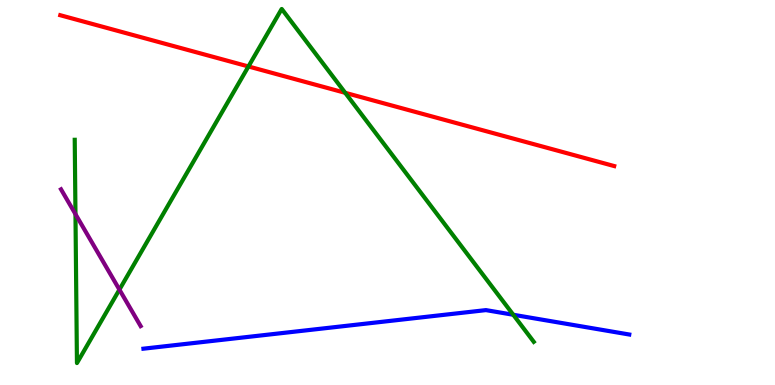[{'lines': ['blue', 'red'], 'intersections': []}, {'lines': ['green', 'red'], 'intersections': [{'x': 3.21, 'y': 8.27}, {'x': 4.45, 'y': 7.59}]}, {'lines': ['purple', 'red'], 'intersections': []}, {'lines': ['blue', 'green'], 'intersections': [{'x': 6.62, 'y': 1.82}]}, {'lines': ['blue', 'purple'], 'intersections': []}, {'lines': ['green', 'purple'], 'intersections': [{'x': 0.974, 'y': 4.44}, {'x': 1.54, 'y': 2.48}]}]